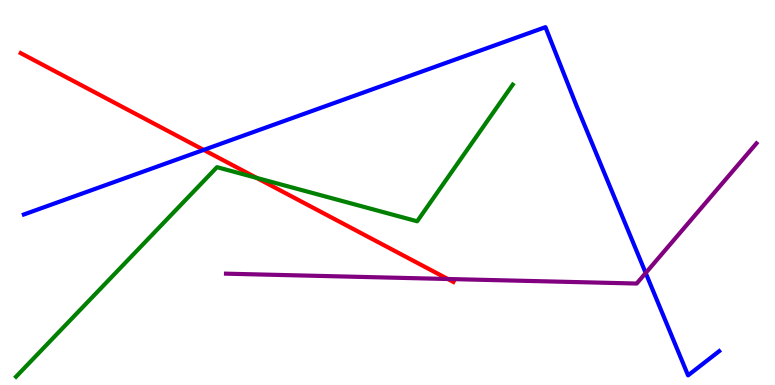[{'lines': ['blue', 'red'], 'intersections': [{'x': 2.63, 'y': 6.11}]}, {'lines': ['green', 'red'], 'intersections': [{'x': 3.31, 'y': 5.38}]}, {'lines': ['purple', 'red'], 'intersections': [{'x': 5.78, 'y': 2.75}]}, {'lines': ['blue', 'green'], 'intersections': []}, {'lines': ['blue', 'purple'], 'intersections': [{'x': 8.33, 'y': 2.91}]}, {'lines': ['green', 'purple'], 'intersections': []}]